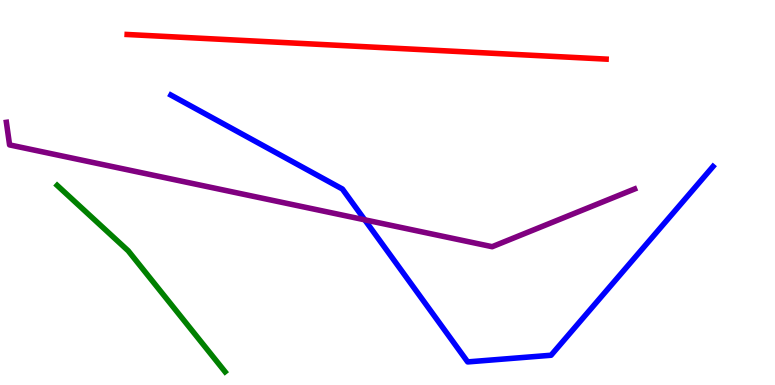[{'lines': ['blue', 'red'], 'intersections': []}, {'lines': ['green', 'red'], 'intersections': []}, {'lines': ['purple', 'red'], 'intersections': []}, {'lines': ['blue', 'green'], 'intersections': []}, {'lines': ['blue', 'purple'], 'intersections': [{'x': 4.71, 'y': 4.29}]}, {'lines': ['green', 'purple'], 'intersections': []}]